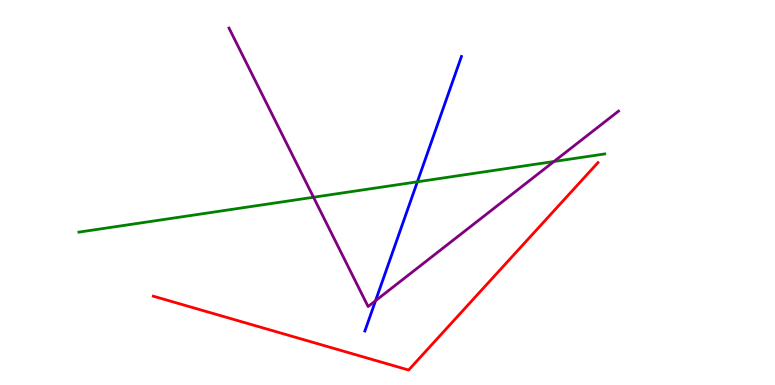[{'lines': ['blue', 'red'], 'intersections': []}, {'lines': ['green', 'red'], 'intersections': []}, {'lines': ['purple', 'red'], 'intersections': []}, {'lines': ['blue', 'green'], 'intersections': [{'x': 5.39, 'y': 5.28}]}, {'lines': ['blue', 'purple'], 'intersections': [{'x': 4.85, 'y': 2.19}]}, {'lines': ['green', 'purple'], 'intersections': [{'x': 4.05, 'y': 4.88}, {'x': 7.15, 'y': 5.81}]}]